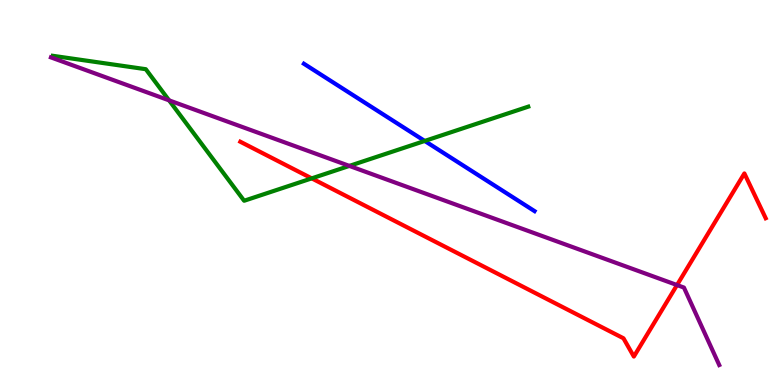[{'lines': ['blue', 'red'], 'intersections': []}, {'lines': ['green', 'red'], 'intersections': [{'x': 4.02, 'y': 5.37}]}, {'lines': ['purple', 'red'], 'intersections': [{'x': 8.74, 'y': 2.6}]}, {'lines': ['blue', 'green'], 'intersections': [{'x': 5.48, 'y': 6.34}]}, {'lines': ['blue', 'purple'], 'intersections': []}, {'lines': ['green', 'purple'], 'intersections': [{'x': 2.18, 'y': 7.39}, {'x': 4.51, 'y': 5.69}]}]